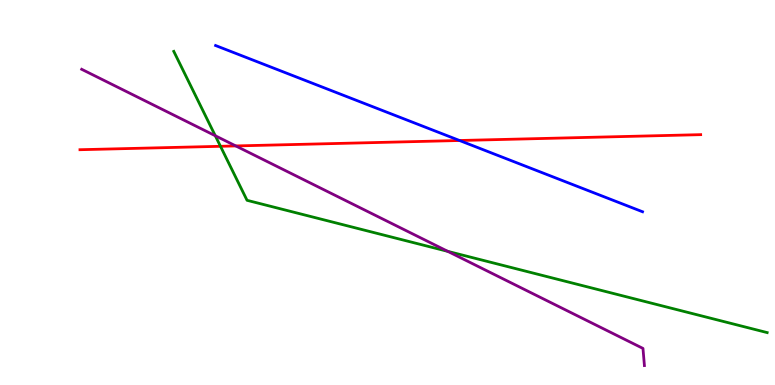[{'lines': ['blue', 'red'], 'intersections': [{'x': 5.93, 'y': 6.35}]}, {'lines': ['green', 'red'], 'intersections': [{'x': 2.84, 'y': 6.2}]}, {'lines': ['purple', 'red'], 'intersections': [{'x': 3.04, 'y': 6.21}]}, {'lines': ['blue', 'green'], 'intersections': []}, {'lines': ['blue', 'purple'], 'intersections': []}, {'lines': ['green', 'purple'], 'intersections': [{'x': 2.78, 'y': 6.47}, {'x': 5.78, 'y': 3.47}]}]